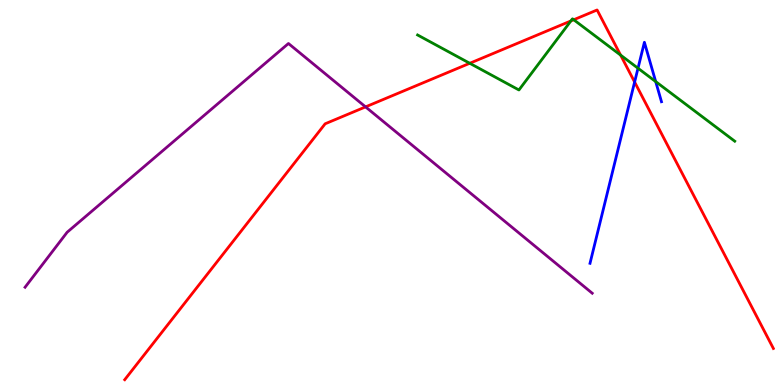[{'lines': ['blue', 'red'], 'intersections': [{'x': 8.19, 'y': 7.87}]}, {'lines': ['green', 'red'], 'intersections': [{'x': 6.06, 'y': 8.36}, {'x': 7.37, 'y': 9.46}, {'x': 7.4, 'y': 9.49}, {'x': 8.01, 'y': 8.57}]}, {'lines': ['purple', 'red'], 'intersections': [{'x': 4.72, 'y': 7.22}]}, {'lines': ['blue', 'green'], 'intersections': [{'x': 8.23, 'y': 8.23}, {'x': 8.46, 'y': 7.88}]}, {'lines': ['blue', 'purple'], 'intersections': []}, {'lines': ['green', 'purple'], 'intersections': []}]